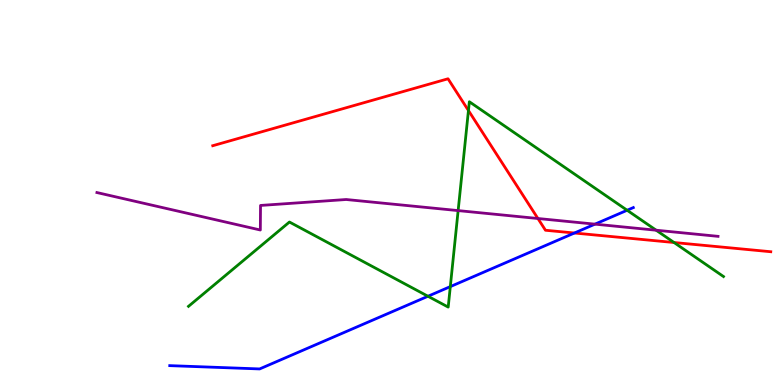[{'lines': ['blue', 'red'], 'intersections': [{'x': 7.41, 'y': 3.95}]}, {'lines': ['green', 'red'], 'intersections': [{'x': 6.04, 'y': 7.13}, {'x': 8.7, 'y': 3.7}]}, {'lines': ['purple', 'red'], 'intersections': [{'x': 6.94, 'y': 4.32}]}, {'lines': ['blue', 'green'], 'intersections': [{'x': 5.52, 'y': 2.31}, {'x': 5.81, 'y': 2.56}, {'x': 8.09, 'y': 4.54}]}, {'lines': ['blue', 'purple'], 'intersections': [{'x': 7.68, 'y': 4.18}]}, {'lines': ['green', 'purple'], 'intersections': [{'x': 5.91, 'y': 4.53}, {'x': 8.47, 'y': 4.02}]}]